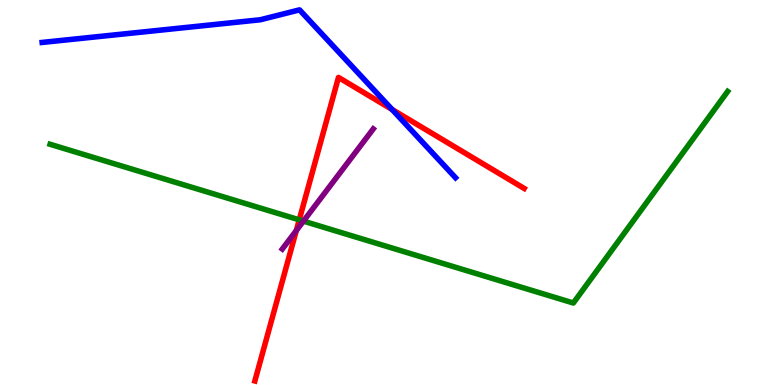[{'lines': ['blue', 'red'], 'intersections': [{'x': 5.06, 'y': 7.16}]}, {'lines': ['green', 'red'], 'intersections': [{'x': 3.86, 'y': 4.29}]}, {'lines': ['purple', 'red'], 'intersections': [{'x': 3.82, 'y': 4.01}]}, {'lines': ['blue', 'green'], 'intersections': []}, {'lines': ['blue', 'purple'], 'intersections': []}, {'lines': ['green', 'purple'], 'intersections': [{'x': 3.92, 'y': 4.26}]}]